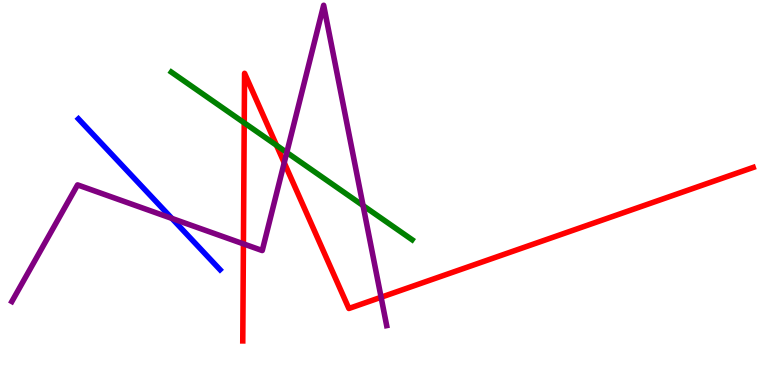[{'lines': ['blue', 'red'], 'intersections': []}, {'lines': ['green', 'red'], 'intersections': [{'x': 3.15, 'y': 6.81}, {'x': 3.57, 'y': 6.23}]}, {'lines': ['purple', 'red'], 'intersections': [{'x': 3.14, 'y': 3.67}, {'x': 3.67, 'y': 5.77}, {'x': 4.92, 'y': 2.28}]}, {'lines': ['blue', 'green'], 'intersections': []}, {'lines': ['blue', 'purple'], 'intersections': [{'x': 2.22, 'y': 4.33}]}, {'lines': ['green', 'purple'], 'intersections': [{'x': 3.7, 'y': 6.04}, {'x': 4.68, 'y': 4.66}]}]